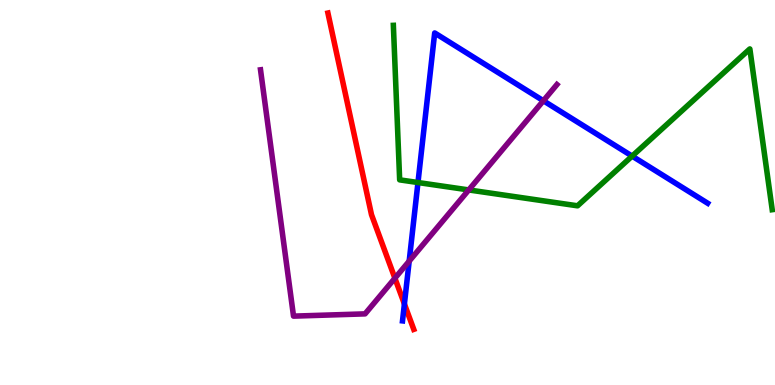[{'lines': ['blue', 'red'], 'intersections': [{'x': 5.22, 'y': 2.1}]}, {'lines': ['green', 'red'], 'intersections': []}, {'lines': ['purple', 'red'], 'intersections': [{'x': 5.1, 'y': 2.77}]}, {'lines': ['blue', 'green'], 'intersections': [{'x': 5.39, 'y': 5.26}, {'x': 8.16, 'y': 5.95}]}, {'lines': ['blue', 'purple'], 'intersections': [{'x': 5.28, 'y': 3.22}, {'x': 7.01, 'y': 7.38}]}, {'lines': ['green', 'purple'], 'intersections': [{'x': 6.05, 'y': 5.07}]}]